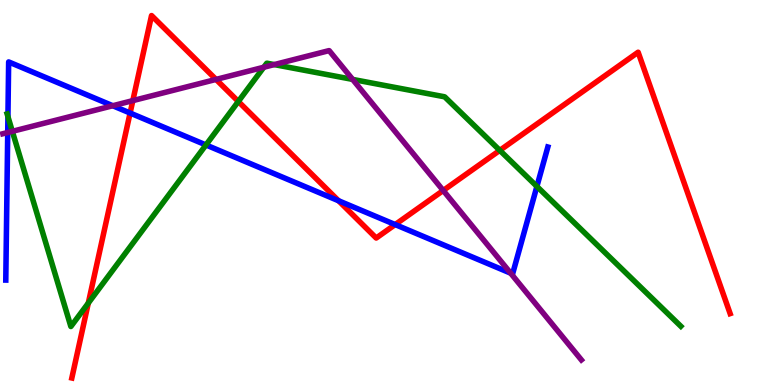[{'lines': ['blue', 'red'], 'intersections': [{'x': 1.68, 'y': 7.06}, {'x': 4.37, 'y': 4.79}, {'x': 5.1, 'y': 4.17}]}, {'lines': ['green', 'red'], 'intersections': [{'x': 1.14, 'y': 2.13}, {'x': 3.08, 'y': 7.36}, {'x': 6.45, 'y': 6.09}]}, {'lines': ['purple', 'red'], 'intersections': [{'x': 1.71, 'y': 7.39}, {'x': 2.79, 'y': 7.94}, {'x': 5.72, 'y': 5.05}]}, {'lines': ['blue', 'green'], 'intersections': [{'x': 0.102, 'y': 6.97}, {'x': 2.66, 'y': 6.23}, {'x': 6.93, 'y': 5.16}]}, {'lines': ['blue', 'purple'], 'intersections': [{'x': 0.0996, 'y': 6.56}, {'x': 1.46, 'y': 7.25}, {'x': 6.59, 'y': 2.9}]}, {'lines': ['green', 'purple'], 'intersections': [{'x': 0.159, 'y': 6.59}, {'x': 3.4, 'y': 8.25}, {'x': 3.54, 'y': 8.32}, {'x': 4.55, 'y': 7.94}]}]